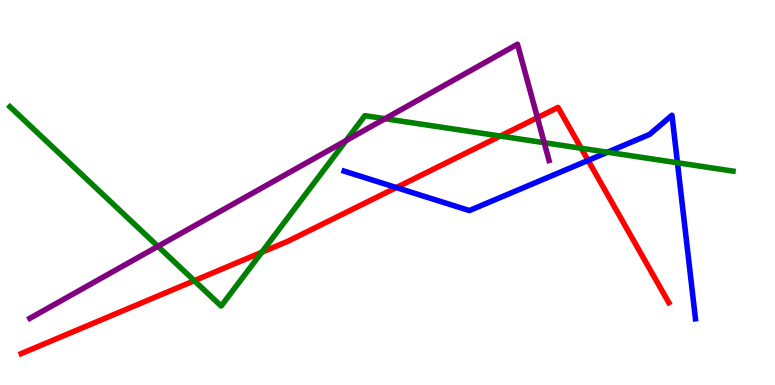[{'lines': ['blue', 'red'], 'intersections': [{'x': 5.11, 'y': 5.13}, {'x': 7.59, 'y': 5.83}]}, {'lines': ['green', 'red'], 'intersections': [{'x': 2.51, 'y': 2.71}, {'x': 3.38, 'y': 3.45}, {'x': 6.46, 'y': 6.47}, {'x': 7.5, 'y': 6.15}]}, {'lines': ['purple', 'red'], 'intersections': [{'x': 6.93, 'y': 6.94}]}, {'lines': ['blue', 'green'], 'intersections': [{'x': 7.84, 'y': 6.05}, {'x': 8.74, 'y': 5.77}]}, {'lines': ['blue', 'purple'], 'intersections': []}, {'lines': ['green', 'purple'], 'intersections': [{'x': 2.04, 'y': 3.6}, {'x': 4.47, 'y': 6.35}, {'x': 4.97, 'y': 6.92}, {'x': 7.02, 'y': 6.29}]}]